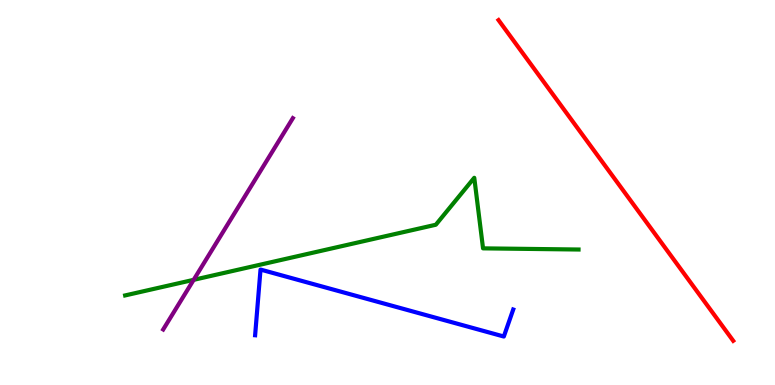[{'lines': ['blue', 'red'], 'intersections': []}, {'lines': ['green', 'red'], 'intersections': []}, {'lines': ['purple', 'red'], 'intersections': []}, {'lines': ['blue', 'green'], 'intersections': []}, {'lines': ['blue', 'purple'], 'intersections': []}, {'lines': ['green', 'purple'], 'intersections': [{'x': 2.5, 'y': 2.73}]}]